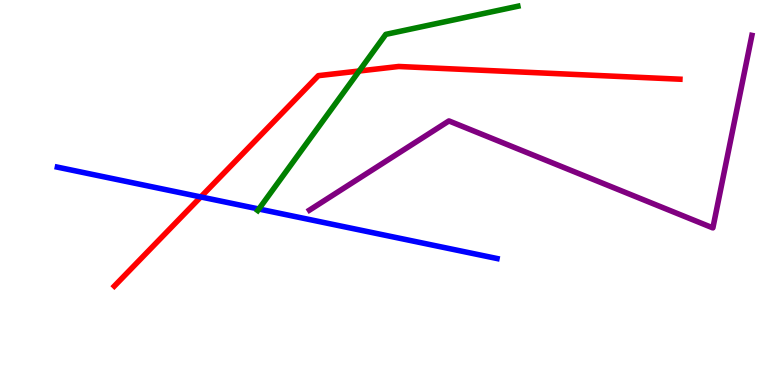[{'lines': ['blue', 'red'], 'intersections': [{'x': 2.59, 'y': 4.88}]}, {'lines': ['green', 'red'], 'intersections': [{'x': 4.63, 'y': 8.16}]}, {'lines': ['purple', 'red'], 'intersections': []}, {'lines': ['blue', 'green'], 'intersections': [{'x': 3.34, 'y': 4.57}]}, {'lines': ['blue', 'purple'], 'intersections': []}, {'lines': ['green', 'purple'], 'intersections': []}]